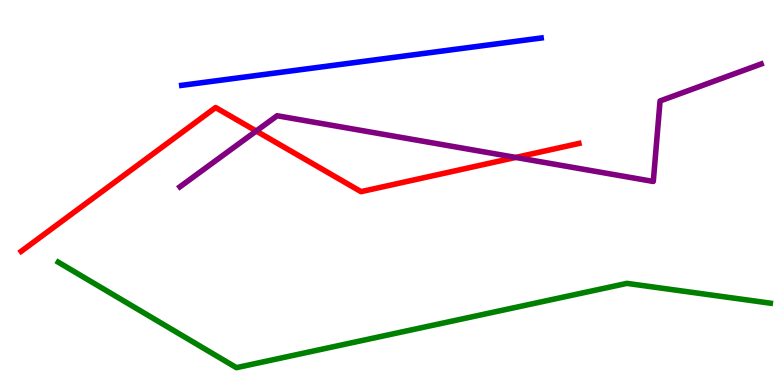[{'lines': ['blue', 'red'], 'intersections': []}, {'lines': ['green', 'red'], 'intersections': []}, {'lines': ['purple', 'red'], 'intersections': [{'x': 3.31, 'y': 6.6}, {'x': 6.65, 'y': 5.91}]}, {'lines': ['blue', 'green'], 'intersections': []}, {'lines': ['blue', 'purple'], 'intersections': []}, {'lines': ['green', 'purple'], 'intersections': []}]